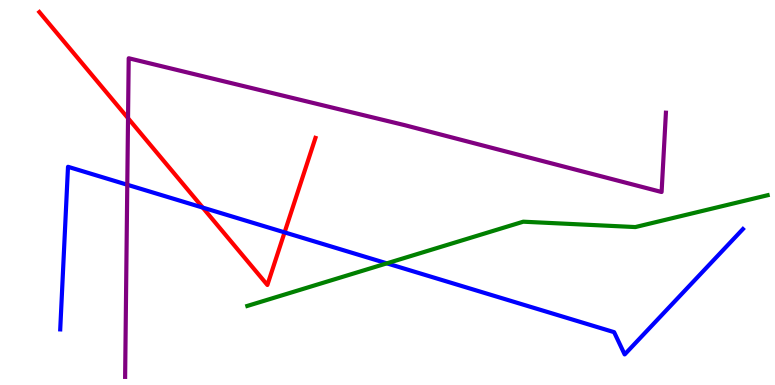[{'lines': ['blue', 'red'], 'intersections': [{'x': 2.62, 'y': 4.61}, {'x': 3.67, 'y': 3.96}]}, {'lines': ['green', 'red'], 'intersections': []}, {'lines': ['purple', 'red'], 'intersections': [{'x': 1.65, 'y': 6.93}]}, {'lines': ['blue', 'green'], 'intersections': [{'x': 4.99, 'y': 3.16}]}, {'lines': ['blue', 'purple'], 'intersections': [{'x': 1.64, 'y': 5.2}]}, {'lines': ['green', 'purple'], 'intersections': []}]